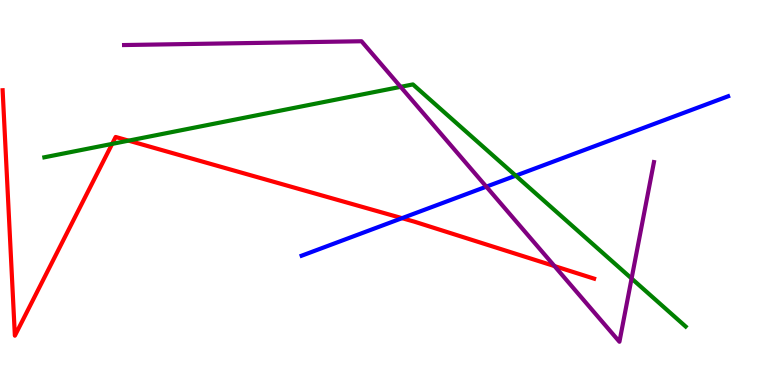[{'lines': ['blue', 'red'], 'intersections': [{'x': 5.19, 'y': 4.33}]}, {'lines': ['green', 'red'], 'intersections': [{'x': 1.45, 'y': 6.26}, {'x': 1.66, 'y': 6.35}]}, {'lines': ['purple', 'red'], 'intersections': [{'x': 7.15, 'y': 3.09}]}, {'lines': ['blue', 'green'], 'intersections': [{'x': 6.65, 'y': 5.44}]}, {'lines': ['blue', 'purple'], 'intersections': [{'x': 6.28, 'y': 5.15}]}, {'lines': ['green', 'purple'], 'intersections': [{'x': 5.17, 'y': 7.74}, {'x': 8.15, 'y': 2.77}]}]